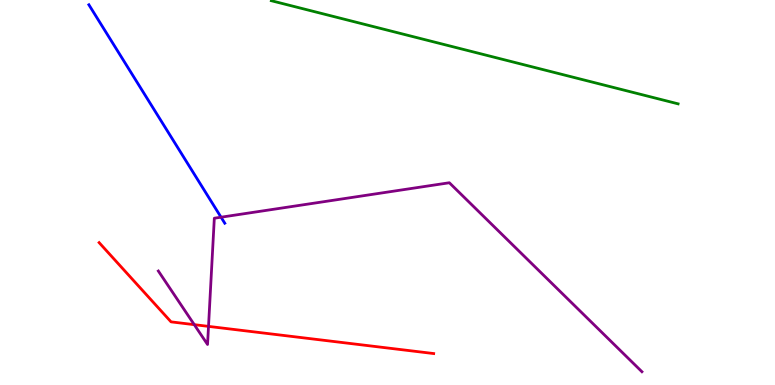[{'lines': ['blue', 'red'], 'intersections': []}, {'lines': ['green', 'red'], 'intersections': []}, {'lines': ['purple', 'red'], 'intersections': [{'x': 2.51, 'y': 1.57}, {'x': 2.69, 'y': 1.52}]}, {'lines': ['blue', 'green'], 'intersections': []}, {'lines': ['blue', 'purple'], 'intersections': [{'x': 2.85, 'y': 4.36}]}, {'lines': ['green', 'purple'], 'intersections': []}]